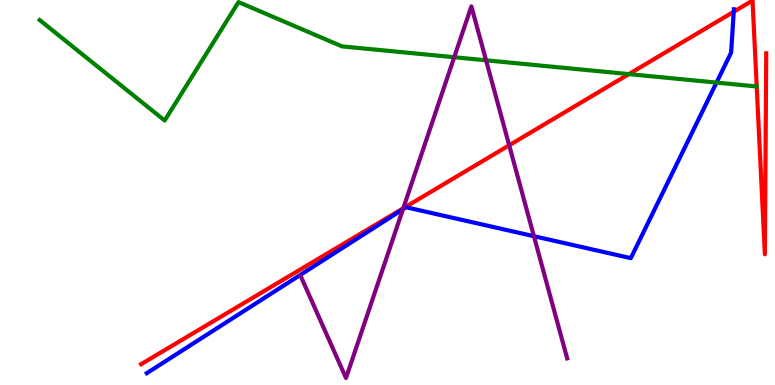[{'lines': ['blue', 'red'], 'intersections': [{'x': 9.47, 'y': 9.7}]}, {'lines': ['green', 'red'], 'intersections': [{'x': 8.11, 'y': 8.08}, {'x': 9.76, 'y': 7.75}]}, {'lines': ['purple', 'red'], 'intersections': [{'x': 5.2, 'y': 4.59}, {'x': 6.57, 'y': 6.23}]}, {'lines': ['blue', 'green'], 'intersections': [{'x': 9.25, 'y': 7.86}]}, {'lines': ['blue', 'purple'], 'intersections': [{'x': 5.2, 'y': 4.56}, {'x': 6.89, 'y': 3.86}]}, {'lines': ['green', 'purple'], 'intersections': [{'x': 5.86, 'y': 8.51}, {'x': 6.27, 'y': 8.43}]}]